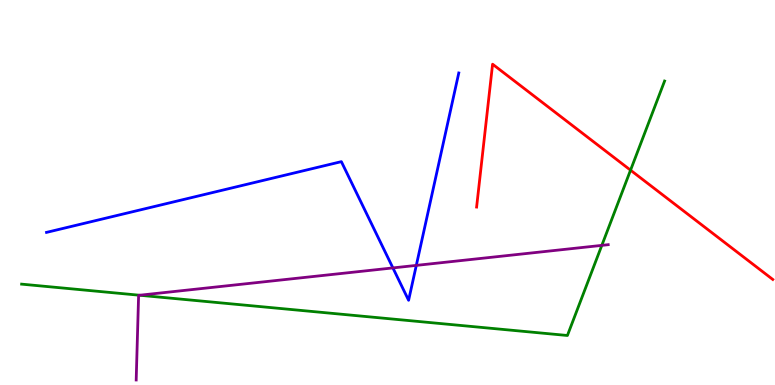[{'lines': ['blue', 'red'], 'intersections': []}, {'lines': ['green', 'red'], 'intersections': [{'x': 8.14, 'y': 5.58}]}, {'lines': ['purple', 'red'], 'intersections': []}, {'lines': ['blue', 'green'], 'intersections': []}, {'lines': ['blue', 'purple'], 'intersections': [{'x': 5.07, 'y': 3.04}, {'x': 5.37, 'y': 3.11}]}, {'lines': ['green', 'purple'], 'intersections': [{'x': 1.8, 'y': 2.33}, {'x': 7.77, 'y': 3.63}]}]